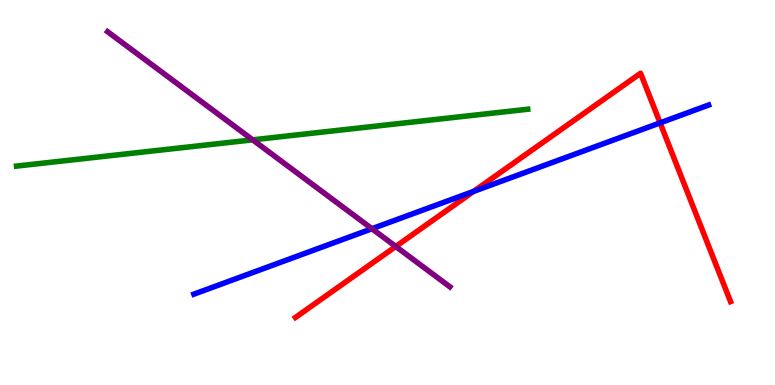[{'lines': ['blue', 'red'], 'intersections': [{'x': 6.11, 'y': 5.03}, {'x': 8.52, 'y': 6.81}]}, {'lines': ['green', 'red'], 'intersections': []}, {'lines': ['purple', 'red'], 'intersections': [{'x': 5.11, 'y': 3.6}]}, {'lines': ['blue', 'green'], 'intersections': []}, {'lines': ['blue', 'purple'], 'intersections': [{'x': 4.8, 'y': 4.06}]}, {'lines': ['green', 'purple'], 'intersections': [{'x': 3.26, 'y': 6.37}]}]